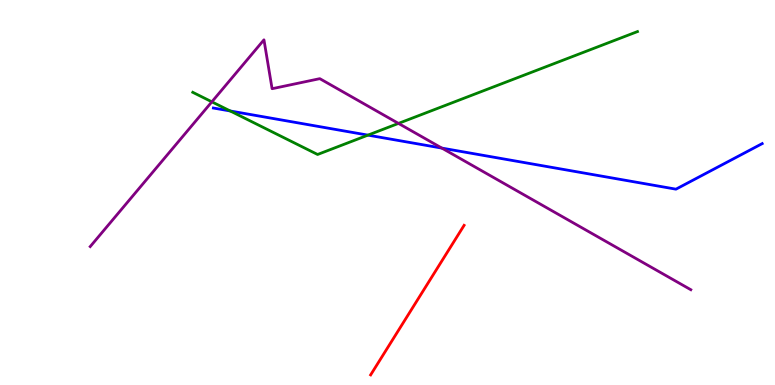[{'lines': ['blue', 'red'], 'intersections': []}, {'lines': ['green', 'red'], 'intersections': []}, {'lines': ['purple', 'red'], 'intersections': []}, {'lines': ['blue', 'green'], 'intersections': [{'x': 2.97, 'y': 7.12}, {'x': 4.75, 'y': 6.49}]}, {'lines': ['blue', 'purple'], 'intersections': [{'x': 5.7, 'y': 6.15}]}, {'lines': ['green', 'purple'], 'intersections': [{'x': 2.73, 'y': 7.36}, {'x': 5.14, 'y': 6.79}]}]